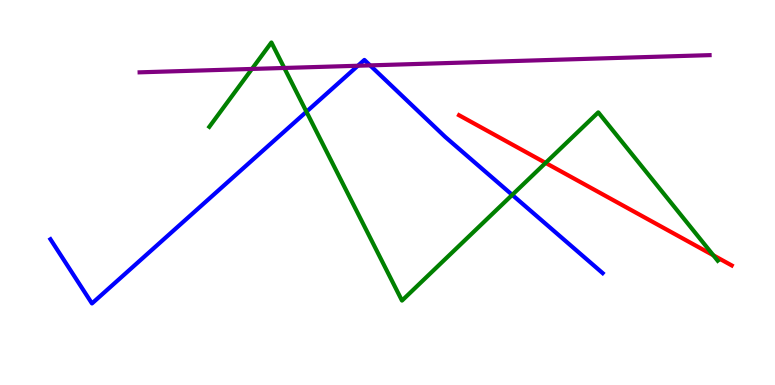[{'lines': ['blue', 'red'], 'intersections': []}, {'lines': ['green', 'red'], 'intersections': [{'x': 7.04, 'y': 5.77}, {'x': 9.2, 'y': 3.37}]}, {'lines': ['purple', 'red'], 'intersections': []}, {'lines': ['blue', 'green'], 'intersections': [{'x': 3.95, 'y': 7.1}, {'x': 6.61, 'y': 4.94}]}, {'lines': ['blue', 'purple'], 'intersections': [{'x': 4.62, 'y': 8.29}, {'x': 4.78, 'y': 8.3}]}, {'lines': ['green', 'purple'], 'intersections': [{'x': 3.25, 'y': 8.21}, {'x': 3.67, 'y': 8.23}]}]